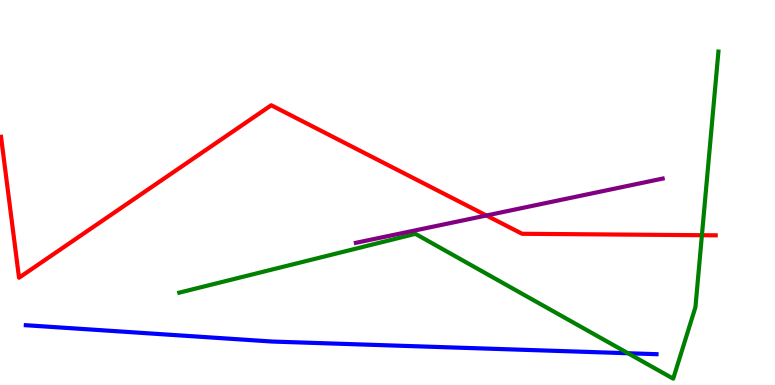[{'lines': ['blue', 'red'], 'intersections': []}, {'lines': ['green', 'red'], 'intersections': [{'x': 9.06, 'y': 3.89}]}, {'lines': ['purple', 'red'], 'intersections': [{'x': 6.28, 'y': 4.4}]}, {'lines': ['blue', 'green'], 'intersections': [{'x': 8.1, 'y': 0.825}]}, {'lines': ['blue', 'purple'], 'intersections': []}, {'lines': ['green', 'purple'], 'intersections': []}]